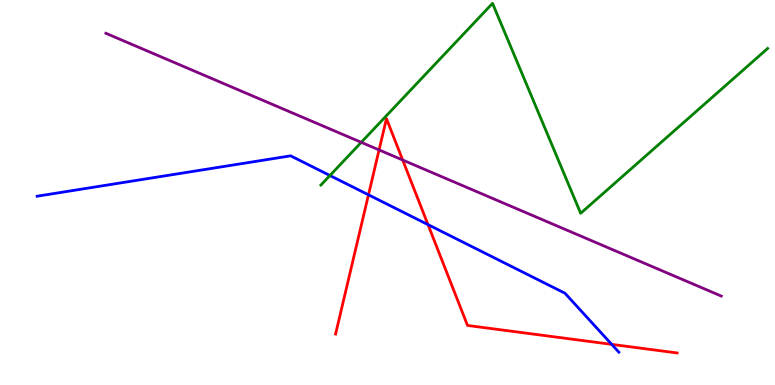[{'lines': ['blue', 'red'], 'intersections': [{'x': 4.75, 'y': 4.94}, {'x': 5.52, 'y': 4.17}, {'x': 7.89, 'y': 1.06}]}, {'lines': ['green', 'red'], 'intersections': []}, {'lines': ['purple', 'red'], 'intersections': [{'x': 4.89, 'y': 6.11}, {'x': 5.2, 'y': 5.84}]}, {'lines': ['blue', 'green'], 'intersections': [{'x': 4.26, 'y': 5.44}]}, {'lines': ['blue', 'purple'], 'intersections': []}, {'lines': ['green', 'purple'], 'intersections': [{'x': 4.66, 'y': 6.3}]}]